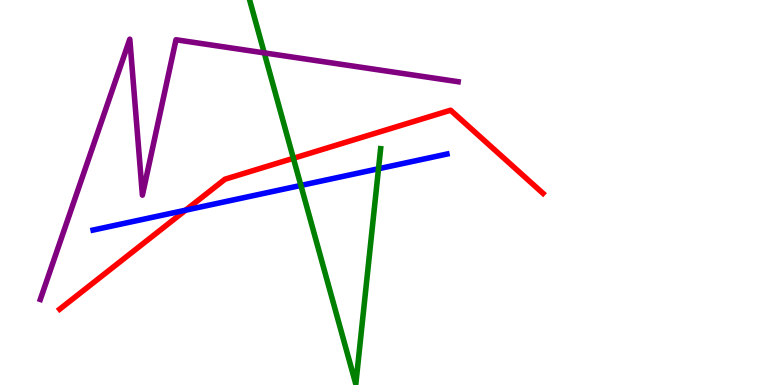[{'lines': ['blue', 'red'], 'intersections': [{'x': 2.39, 'y': 4.54}]}, {'lines': ['green', 'red'], 'intersections': [{'x': 3.79, 'y': 5.89}]}, {'lines': ['purple', 'red'], 'intersections': []}, {'lines': ['blue', 'green'], 'intersections': [{'x': 3.88, 'y': 5.18}, {'x': 4.88, 'y': 5.62}]}, {'lines': ['blue', 'purple'], 'intersections': []}, {'lines': ['green', 'purple'], 'intersections': [{'x': 3.41, 'y': 8.63}]}]